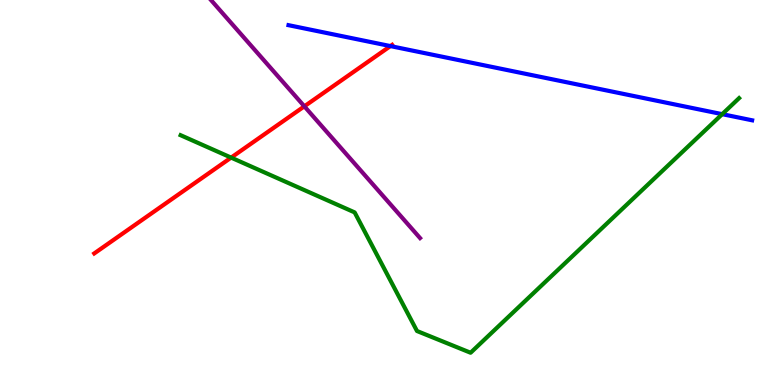[{'lines': ['blue', 'red'], 'intersections': [{'x': 5.04, 'y': 8.8}]}, {'lines': ['green', 'red'], 'intersections': [{'x': 2.98, 'y': 5.91}]}, {'lines': ['purple', 'red'], 'intersections': [{'x': 3.93, 'y': 7.24}]}, {'lines': ['blue', 'green'], 'intersections': [{'x': 9.32, 'y': 7.03}]}, {'lines': ['blue', 'purple'], 'intersections': []}, {'lines': ['green', 'purple'], 'intersections': []}]